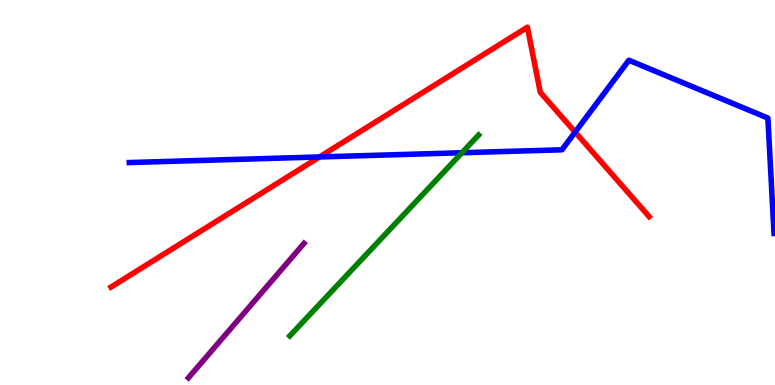[{'lines': ['blue', 'red'], 'intersections': [{'x': 4.12, 'y': 5.92}, {'x': 7.42, 'y': 6.57}]}, {'lines': ['green', 'red'], 'intersections': []}, {'lines': ['purple', 'red'], 'intersections': []}, {'lines': ['blue', 'green'], 'intersections': [{'x': 5.96, 'y': 6.03}]}, {'lines': ['blue', 'purple'], 'intersections': []}, {'lines': ['green', 'purple'], 'intersections': []}]